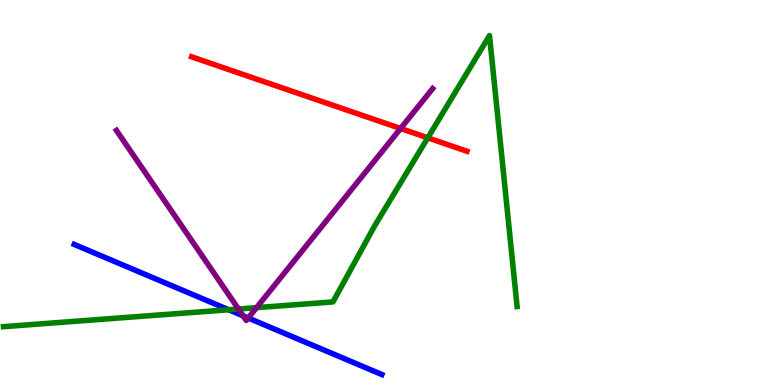[{'lines': ['blue', 'red'], 'intersections': []}, {'lines': ['green', 'red'], 'intersections': [{'x': 5.52, 'y': 6.42}]}, {'lines': ['purple', 'red'], 'intersections': [{'x': 5.17, 'y': 6.66}]}, {'lines': ['blue', 'green'], 'intersections': [{'x': 2.95, 'y': 1.95}]}, {'lines': ['blue', 'purple'], 'intersections': [{'x': 3.14, 'y': 1.8}, {'x': 3.2, 'y': 1.74}]}, {'lines': ['green', 'purple'], 'intersections': [{'x': 3.08, 'y': 1.97}, {'x': 3.31, 'y': 2.01}]}]